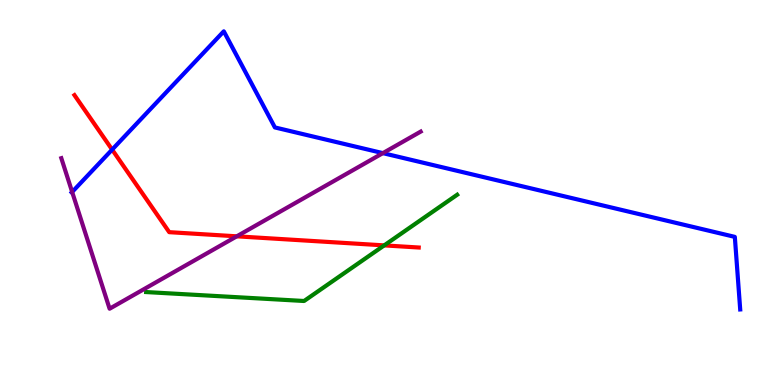[{'lines': ['blue', 'red'], 'intersections': [{'x': 1.45, 'y': 6.11}]}, {'lines': ['green', 'red'], 'intersections': [{'x': 4.96, 'y': 3.63}]}, {'lines': ['purple', 'red'], 'intersections': [{'x': 3.06, 'y': 3.86}]}, {'lines': ['blue', 'green'], 'intersections': []}, {'lines': ['blue', 'purple'], 'intersections': [{'x': 0.931, 'y': 5.01}, {'x': 4.94, 'y': 6.02}]}, {'lines': ['green', 'purple'], 'intersections': []}]